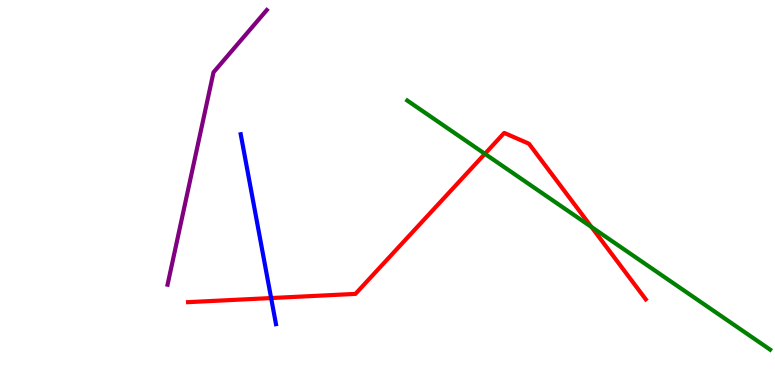[{'lines': ['blue', 'red'], 'intersections': [{'x': 3.5, 'y': 2.26}]}, {'lines': ['green', 'red'], 'intersections': [{'x': 6.26, 'y': 6.0}, {'x': 7.63, 'y': 4.1}]}, {'lines': ['purple', 'red'], 'intersections': []}, {'lines': ['blue', 'green'], 'intersections': []}, {'lines': ['blue', 'purple'], 'intersections': []}, {'lines': ['green', 'purple'], 'intersections': []}]